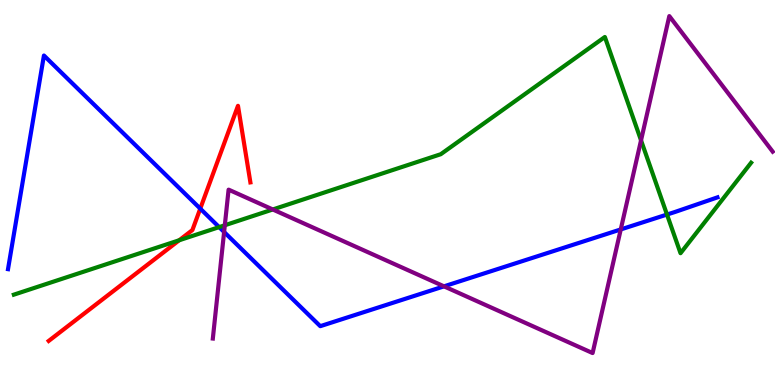[{'lines': ['blue', 'red'], 'intersections': [{'x': 2.58, 'y': 4.58}]}, {'lines': ['green', 'red'], 'intersections': [{'x': 2.31, 'y': 3.76}]}, {'lines': ['purple', 'red'], 'intersections': []}, {'lines': ['blue', 'green'], 'intersections': [{'x': 2.83, 'y': 4.1}, {'x': 8.61, 'y': 4.43}]}, {'lines': ['blue', 'purple'], 'intersections': [{'x': 2.89, 'y': 3.97}, {'x': 5.73, 'y': 2.56}, {'x': 8.01, 'y': 4.04}]}, {'lines': ['green', 'purple'], 'intersections': [{'x': 2.9, 'y': 4.15}, {'x': 3.52, 'y': 4.56}, {'x': 8.27, 'y': 6.35}]}]